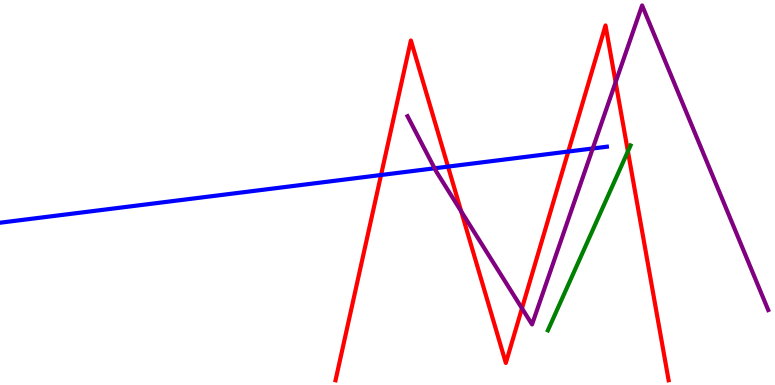[{'lines': ['blue', 'red'], 'intersections': [{'x': 4.92, 'y': 5.45}, {'x': 5.78, 'y': 5.67}, {'x': 7.33, 'y': 6.06}]}, {'lines': ['green', 'red'], 'intersections': [{'x': 8.1, 'y': 6.07}]}, {'lines': ['purple', 'red'], 'intersections': [{'x': 5.95, 'y': 4.51}, {'x': 6.74, 'y': 1.99}, {'x': 7.94, 'y': 7.86}]}, {'lines': ['blue', 'green'], 'intersections': []}, {'lines': ['blue', 'purple'], 'intersections': [{'x': 5.61, 'y': 5.63}, {'x': 7.65, 'y': 6.14}]}, {'lines': ['green', 'purple'], 'intersections': []}]